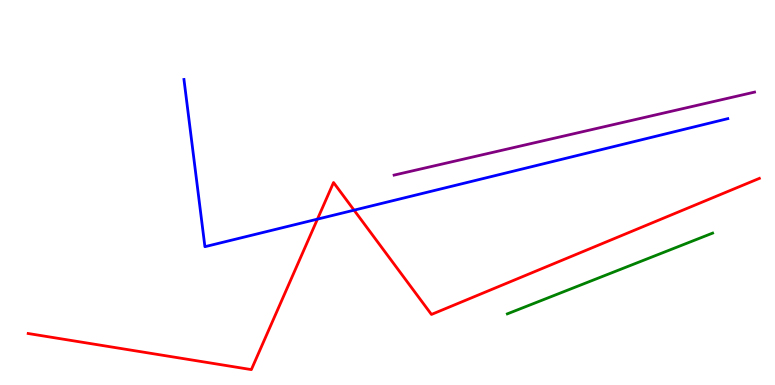[{'lines': ['blue', 'red'], 'intersections': [{'x': 4.1, 'y': 4.31}, {'x': 4.57, 'y': 4.54}]}, {'lines': ['green', 'red'], 'intersections': []}, {'lines': ['purple', 'red'], 'intersections': []}, {'lines': ['blue', 'green'], 'intersections': []}, {'lines': ['blue', 'purple'], 'intersections': []}, {'lines': ['green', 'purple'], 'intersections': []}]